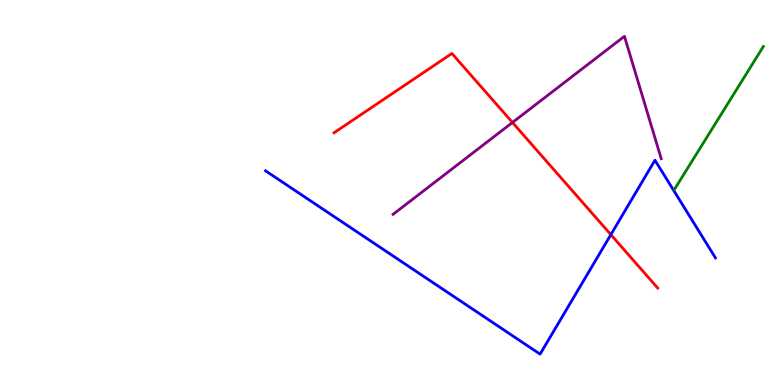[{'lines': ['blue', 'red'], 'intersections': [{'x': 7.88, 'y': 3.91}]}, {'lines': ['green', 'red'], 'intersections': []}, {'lines': ['purple', 'red'], 'intersections': [{'x': 6.61, 'y': 6.82}]}, {'lines': ['blue', 'green'], 'intersections': []}, {'lines': ['blue', 'purple'], 'intersections': []}, {'lines': ['green', 'purple'], 'intersections': []}]